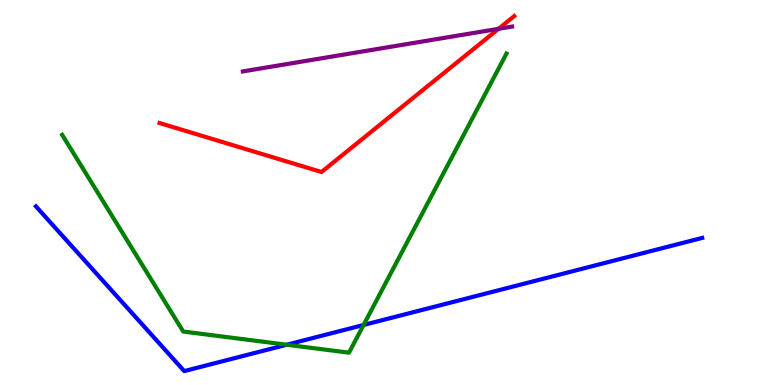[{'lines': ['blue', 'red'], 'intersections': []}, {'lines': ['green', 'red'], 'intersections': []}, {'lines': ['purple', 'red'], 'intersections': [{'x': 6.43, 'y': 9.25}]}, {'lines': ['blue', 'green'], 'intersections': [{'x': 3.7, 'y': 1.05}, {'x': 4.69, 'y': 1.56}]}, {'lines': ['blue', 'purple'], 'intersections': []}, {'lines': ['green', 'purple'], 'intersections': []}]